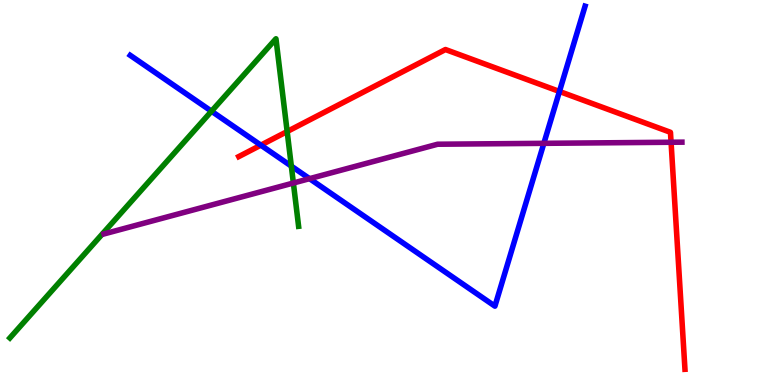[{'lines': ['blue', 'red'], 'intersections': [{'x': 3.37, 'y': 6.23}, {'x': 7.22, 'y': 7.62}]}, {'lines': ['green', 'red'], 'intersections': [{'x': 3.71, 'y': 6.58}]}, {'lines': ['purple', 'red'], 'intersections': [{'x': 8.66, 'y': 6.31}]}, {'lines': ['blue', 'green'], 'intersections': [{'x': 2.73, 'y': 7.11}, {'x': 3.76, 'y': 5.68}]}, {'lines': ['blue', 'purple'], 'intersections': [{'x': 3.99, 'y': 5.36}, {'x': 7.02, 'y': 6.28}]}, {'lines': ['green', 'purple'], 'intersections': [{'x': 3.79, 'y': 5.25}]}]